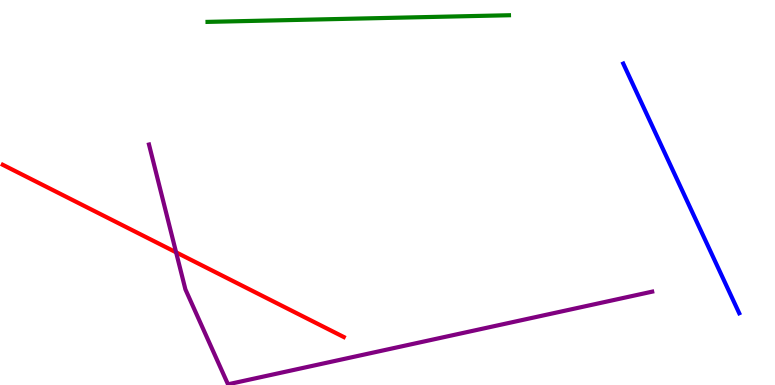[{'lines': ['blue', 'red'], 'intersections': []}, {'lines': ['green', 'red'], 'intersections': []}, {'lines': ['purple', 'red'], 'intersections': [{'x': 2.27, 'y': 3.45}]}, {'lines': ['blue', 'green'], 'intersections': []}, {'lines': ['blue', 'purple'], 'intersections': []}, {'lines': ['green', 'purple'], 'intersections': []}]